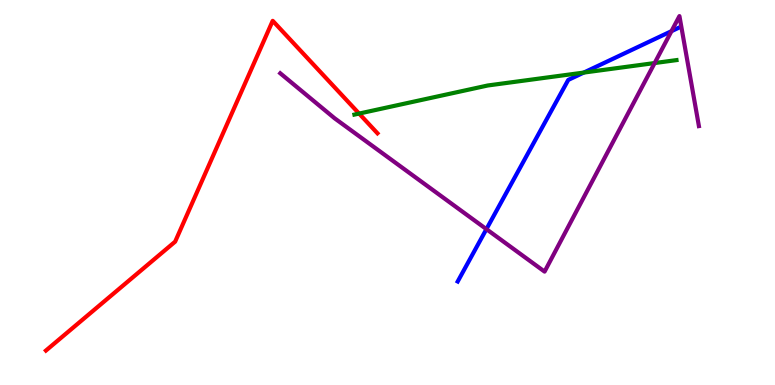[{'lines': ['blue', 'red'], 'intersections': []}, {'lines': ['green', 'red'], 'intersections': [{'x': 4.63, 'y': 7.05}]}, {'lines': ['purple', 'red'], 'intersections': []}, {'lines': ['blue', 'green'], 'intersections': [{'x': 7.53, 'y': 8.11}]}, {'lines': ['blue', 'purple'], 'intersections': [{'x': 6.28, 'y': 4.05}, {'x': 8.66, 'y': 9.19}]}, {'lines': ['green', 'purple'], 'intersections': [{'x': 8.45, 'y': 8.36}]}]